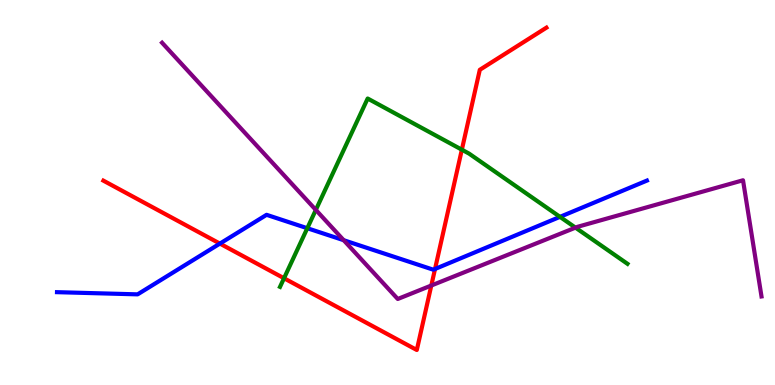[{'lines': ['blue', 'red'], 'intersections': [{'x': 2.84, 'y': 3.67}, {'x': 5.61, 'y': 3.01}]}, {'lines': ['green', 'red'], 'intersections': [{'x': 3.66, 'y': 2.77}, {'x': 5.96, 'y': 6.11}]}, {'lines': ['purple', 'red'], 'intersections': [{'x': 5.57, 'y': 2.58}]}, {'lines': ['blue', 'green'], 'intersections': [{'x': 3.97, 'y': 4.07}, {'x': 7.23, 'y': 4.37}]}, {'lines': ['blue', 'purple'], 'intersections': [{'x': 4.43, 'y': 3.76}]}, {'lines': ['green', 'purple'], 'intersections': [{'x': 4.08, 'y': 4.55}, {'x': 7.43, 'y': 4.09}]}]